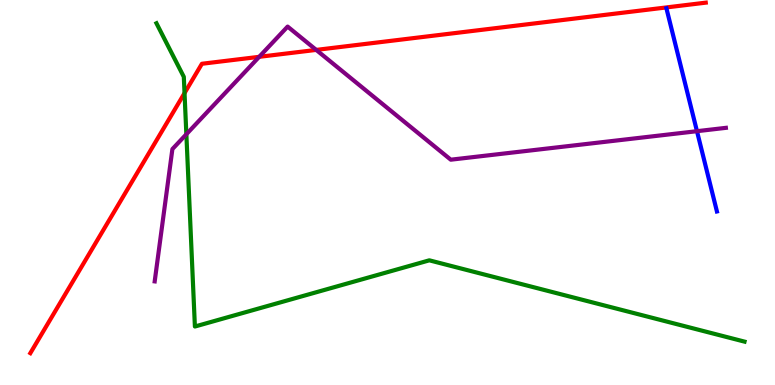[{'lines': ['blue', 'red'], 'intersections': []}, {'lines': ['green', 'red'], 'intersections': [{'x': 2.38, 'y': 7.58}]}, {'lines': ['purple', 'red'], 'intersections': [{'x': 3.34, 'y': 8.52}, {'x': 4.08, 'y': 8.7}]}, {'lines': ['blue', 'green'], 'intersections': []}, {'lines': ['blue', 'purple'], 'intersections': [{'x': 8.99, 'y': 6.59}]}, {'lines': ['green', 'purple'], 'intersections': [{'x': 2.4, 'y': 6.51}]}]